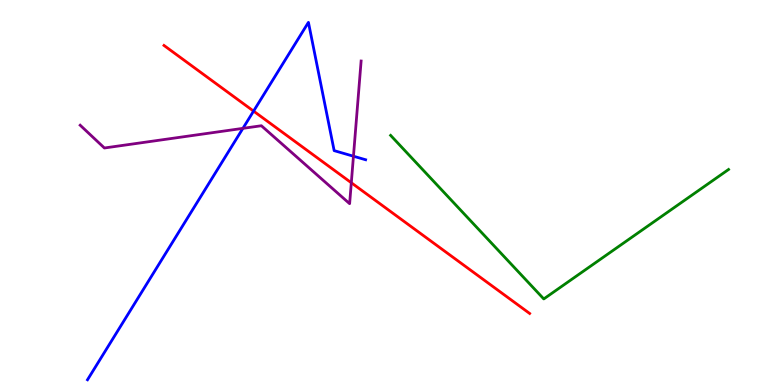[{'lines': ['blue', 'red'], 'intersections': [{'x': 3.27, 'y': 7.11}]}, {'lines': ['green', 'red'], 'intersections': []}, {'lines': ['purple', 'red'], 'intersections': [{'x': 4.53, 'y': 5.25}]}, {'lines': ['blue', 'green'], 'intersections': []}, {'lines': ['blue', 'purple'], 'intersections': [{'x': 3.13, 'y': 6.67}, {'x': 4.56, 'y': 5.94}]}, {'lines': ['green', 'purple'], 'intersections': []}]